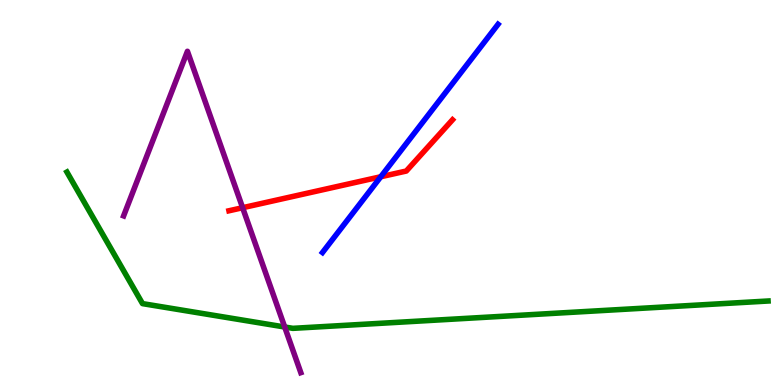[{'lines': ['blue', 'red'], 'intersections': [{'x': 4.91, 'y': 5.41}]}, {'lines': ['green', 'red'], 'intersections': []}, {'lines': ['purple', 'red'], 'intersections': [{'x': 3.13, 'y': 4.6}]}, {'lines': ['blue', 'green'], 'intersections': []}, {'lines': ['blue', 'purple'], 'intersections': []}, {'lines': ['green', 'purple'], 'intersections': [{'x': 3.67, 'y': 1.51}]}]